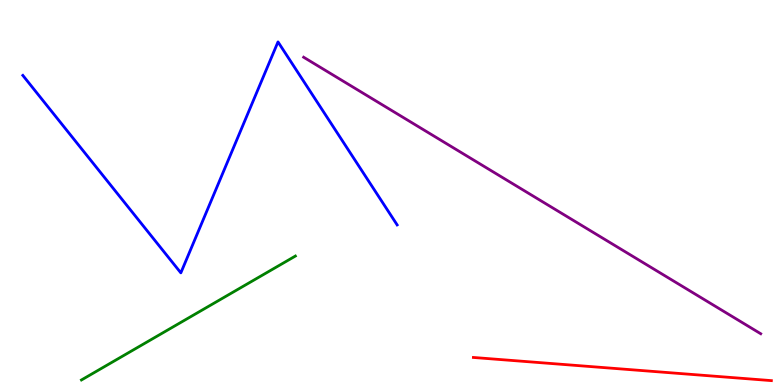[{'lines': ['blue', 'red'], 'intersections': []}, {'lines': ['green', 'red'], 'intersections': []}, {'lines': ['purple', 'red'], 'intersections': []}, {'lines': ['blue', 'green'], 'intersections': []}, {'lines': ['blue', 'purple'], 'intersections': []}, {'lines': ['green', 'purple'], 'intersections': []}]